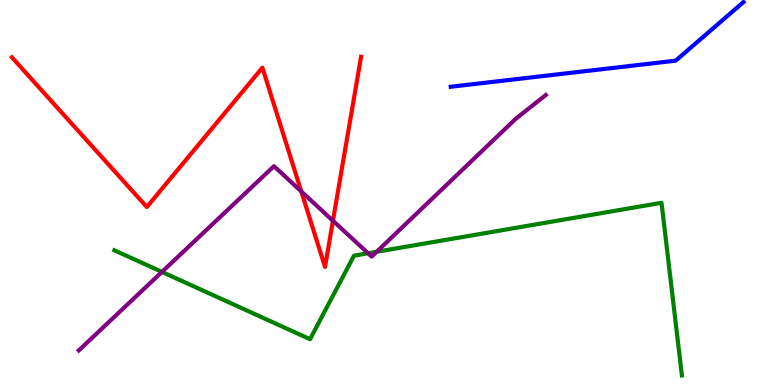[{'lines': ['blue', 'red'], 'intersections': []}, {'lines': ['green', 'red'], 'intersections': []}, {'lines': ['purple', 'red'], 'intersections': [{'x': 3.89, 'y': 5.03}, {'x': 4.3, 'y': 4.27}]}, {'lines': ['blue', 'green'], 'intersections': []}, {'lines': ['blue', 'purple'], 'intersections': []}, {'lines': ['green', 'purple'], 'intersections': [{'x': 2.09, 'y': 2.94}, {'x': 4.75, 'y': 3.42}, {'x': 4.86, 'y': 3.46}]}]